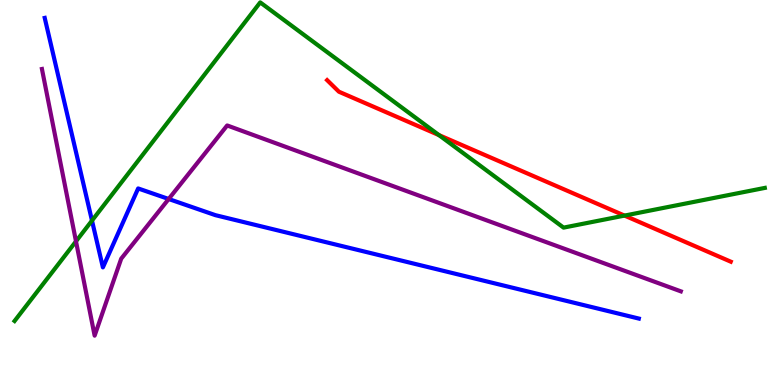[{'lines': ['blue', 'red'], 'intersections': []}, {'lines': ['green', 'red'], 'intersections': [{'x': 5.66, 'y': 6.49}, {'x': 8.06, 'y': 4.4}]}, {'lines': ['purple', 'red'], 'intersections': []}, {'lines': ['blue', 'green'], 'intersections': [{'x': 1.19, 'y': 4.27}]}, {'lines': ['blue', 'purple'], 'intersections': [{'x': 2.18, 'y': 4.83}]}, {'lines': ['green', 'purple'], 'intersections': [{'x': 0.981, 'y': 3.73}]}]